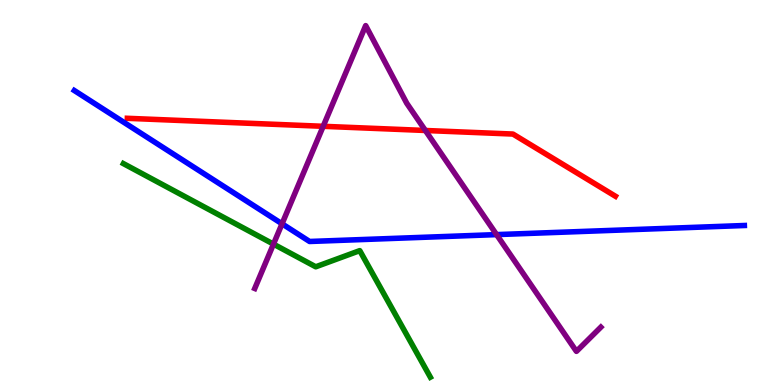[{'lines': ['blue', 'red'], 'intersections': []}, {'lines': ['green', 'red'], 'intersections': []}, {'lines': ['purple', 'red'], 'intersections': [{'x': 4.17, 'y': 6.72}, {'x': 5.49, 'y': 6.61}]}, {'lines': ['blue', 'green'], 'intersections': []}, {'lines': ['blue', 'purple'], 'intersections': [{'x': 3.64, 'y': 4.19}, {'x': 6.41, 'y': 3.91}]}, {'lines': ['green', 'purple'], 'intersections': [{'x': 3.53, 'y': 3.66}]}]